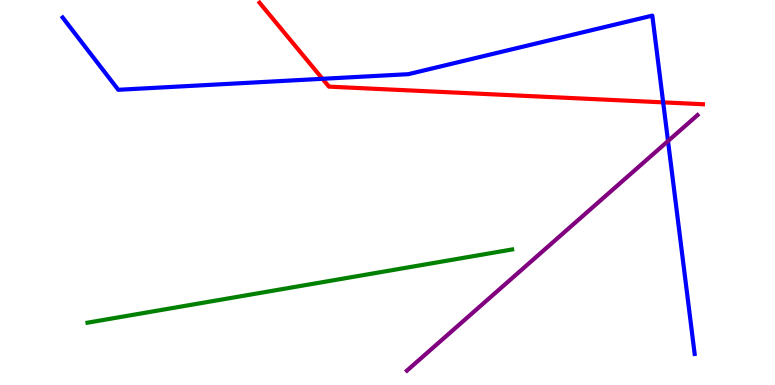[{'lines': ['blue', 'red'], 'intersections': [{'x': 4.16, 'y': 7.95}, {'x': 8.56, 'y': 7.34}]}, {'lines': ['green', 'red'], 'intersections': []}, {'lines': ['purple', 'red'], 'intersections': []}, {'lines': ['blue', 'green'], 'intersections': []}, {'lines': ['blue', 'purple'], 'intersections': [{'x': 8.62, 'y': 6.34}]}, {'lines': ['green', 'purple'], 'intersections': []}]